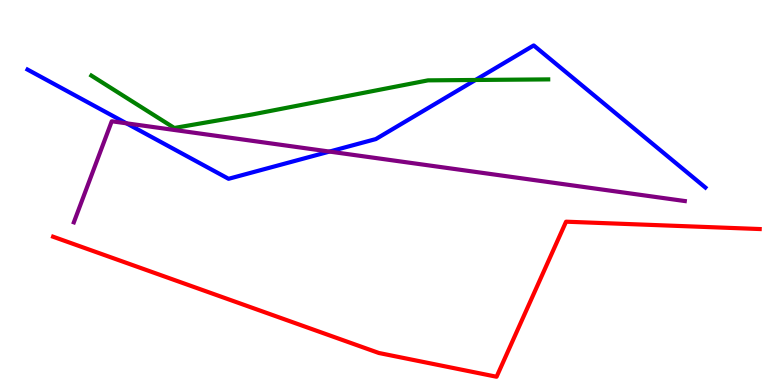[{'lines': ['blue', 'red'], 'intersections': []}, {'lines': ['green', 'red'], 'intersections': []}, {'lines': ['purple', 'red'], 'intersections': []}, {'lines': ['blue', 'green'], 'intersections': [{'x': 6.14, 'y': 7.92}]}, {'lines': ['blue', 'purple'], 'intersections': [{'x': 1.63, 'y': 6.8}, {'x': 4.25, 'y': 6.06}]}, {'lines': ['green', 'purple'], 'intersections': []}]